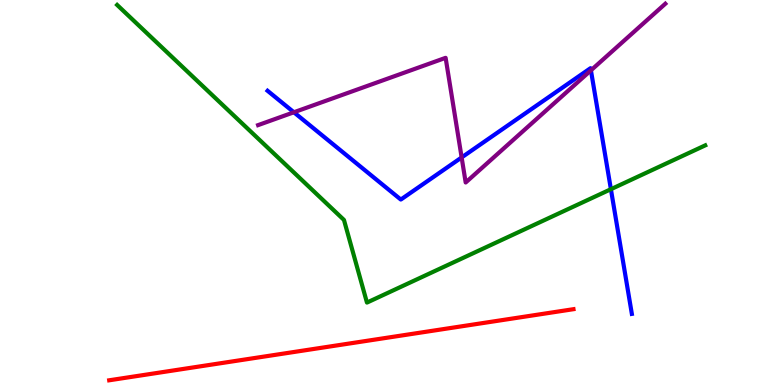[{'lines': ['blue', 'red'], 'intersections': []}, {'lines': ['green', 'red'], 'intersections': []}, {'lines': ['purple', 'red'], 'intersections': []}, {'lines': ['blue', 'green'], 'intersections': [{'x': 7.88, 'y': 5.09}]}, {'lines': ['blue', 'purple'], 'intersections': [{'x': 3.79, 'y': 7.08}, {'x': 5.96, 'y': 5.91}, {'x': 7.62, 'y': 8.17}]}, {'lines': ['green', 'purple'], 'intersections': []}]